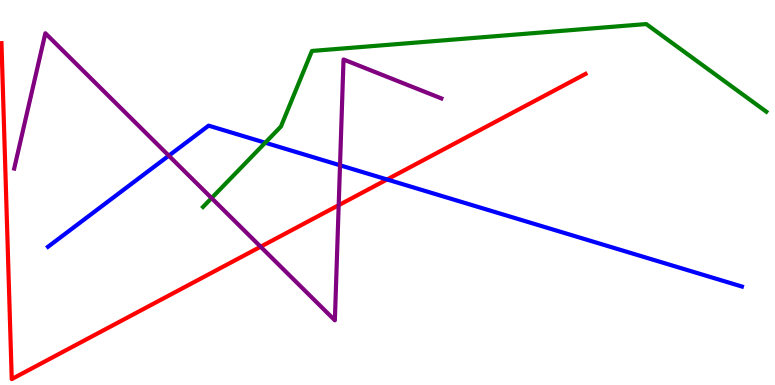[{'lines': ['blue', 'red'], 'intersections': [{'x': 4.99, 'y': 5.34}]}, {'lines': ['green', 'red'], 'intersections': []}, {'lines': ['purple', 'red'], 'intersections': [{'x': 3.36, 'y': 3.59}, {'x': 4.37, 'y': 4.67}]}, {'lines': ['blue', 'green'], 'intersections': [{'x': 3.42, 'y': 6.29}]}, {'lines': ['blue', 'purple'], 'intersections': [{'x': 2.18, 'y': 5.96}, {'x': 4.39, 'y': 5.71}]}, {'lines': ['green', 'purple'], 'intersections': [{'x': 2.73, 'y': 4.85}]}]